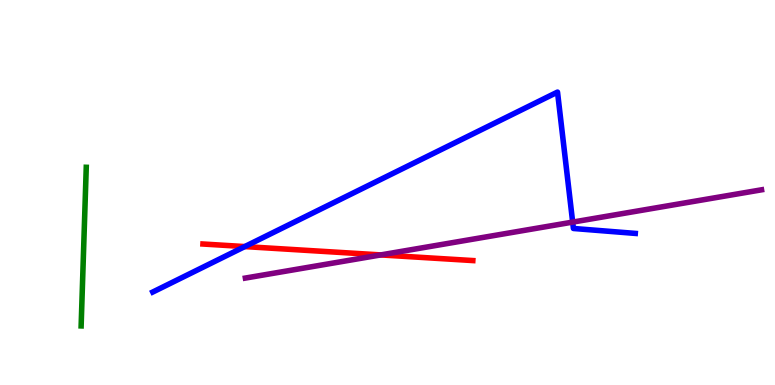[{'lines': ['blue', 'red'], 'intersections': [{'x': 3.16, 'y': 3.6}]}, {'lines': ['green', 'red'], 'intersections': []}, {'lines': ['purple', 'red'], 'intersections': [{'x': 4.91, 'y': 3.38}]}, {'lines': ['blue', 'green'], 'intersections': []}, {'lines': ['blue', 'purple'], 'intersections': [{'x': 7.39, 'y': 4.23}]}, {'lines': ['green', 'purple'], 'intersections': []}]